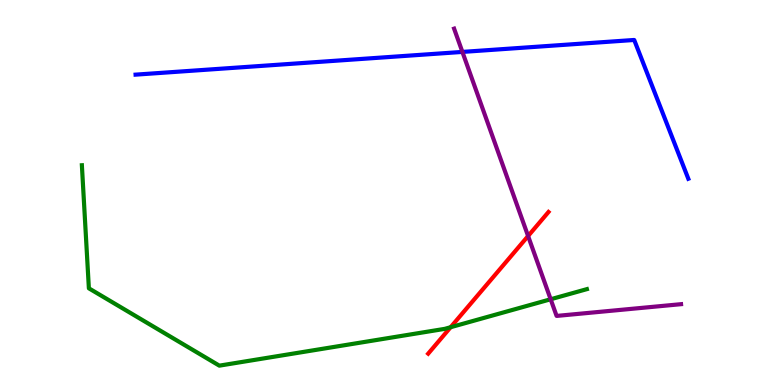[{'lines': ['blue', 'red'], 'intersections': []}, {'lines': ['green', 'red'], 'intersections': [{'x': 5.81, 'y': 1.5}]}, {'lines': ['purple', 'red'], 'intersections': [{'x': 6.81, 'y': 3.87}]}, {'lines': ['blue', 'green'], 'intersections': []}, {'lines': ['blue', 'purple'], 'intersections': [{'x': 5.97, 'y': 8.65}]}, {'lines': ['green', 'purple'], 'intersections': [{'x': 7.11, 'y': 2.23}]}]